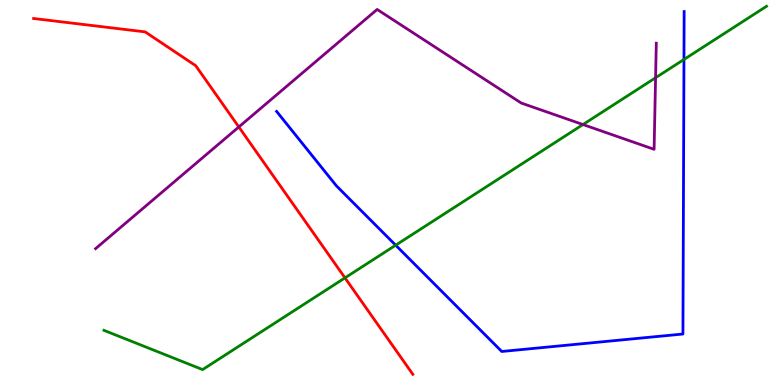[{'lines': ['blue', 'red'], 'intersections': []}, {'lines': ['green', 'red'], 'intersections': [{'x': 4.45, 'y': 2.78}]}, {'lines': ['purple', 'red'], 'intersections': [{'x': 3.08, 'y': 6.7}]}, {'lines': ['blue', 'green'], 'intersections': [{'x': 5.11, 'y': 3.63}, {'x': 8.83, 'y': 8.46}]}, {'lines': ['blue', 'purple'], 'intersections': []}, {'lines': ['green', 'purple'], 'intersections': [{'x': 7.52, 'y': 6.77}, {'x': 8.46, 'y': 7.98}]}]